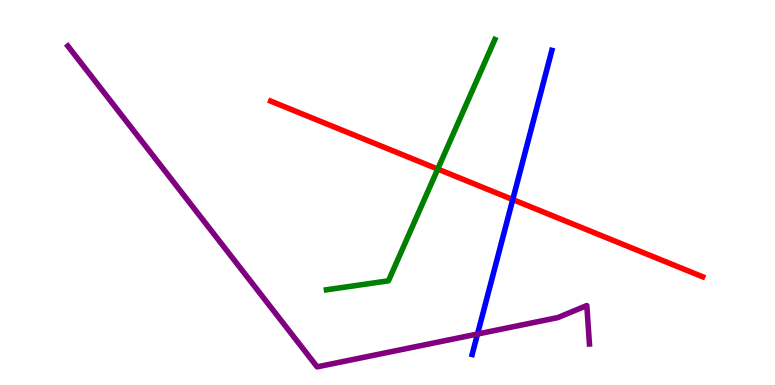[{'lines': ['blue', 'red'], 'intersections': [{'x': 6.62, 'y': 4.82}]}, {'lines': ['green', 'red'], 'intersections': [{'x': 5.65, 'y': 5.61}]}, {'lines': ['purple', 'red'], 'intersections': []}, {'lines': ['blue', 'green'], 'intersections': []}, {'lines': ['blue', 'purple'], 'intersections': [{'x': 6.16, 'y': 1.32}]}, {'lines': ['green', 'purple'], 'intersections': []}]